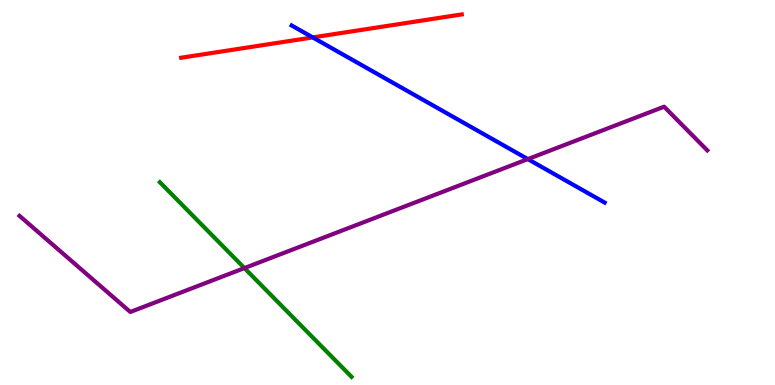[{'lines': ['blue', 'red'], 'intersections': [{'x': 4.04, 'y': 9.03}]}, {'lines': ['green', 'red'], 'intersections': []}, {'lines': ['purple', 'red'], 'intersections': []}, {'lines': ['blue', 'green'], 'intersections': []}, {'lines': ['blue', 'purple'], 'intersections': [{'x': 6.81, 'y': 5.87}]}, {'lines': ['green', 'purple'], 'intersections': [{'x': 3.15, 'y': 3.04}]}]